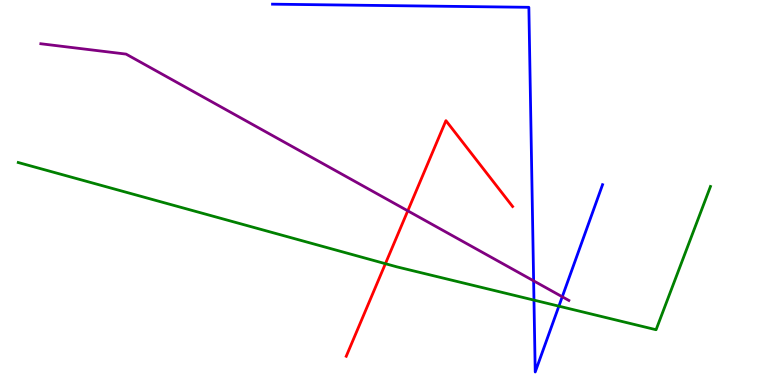[{'lines': ['blue', 'red'], 'intersections': []}, {'lines': ['green', 'red'], 'intersections': [{'x': 4.97, 'y': 3.15}]}, {'lines': ['purple', 'red'], 'intersections': [{'x': 5.26, 'y': 4.52}]}, {'lines': ['blue', 'green'], 'intersections': [{'x': 6.89, 'y': 2.2}, {'x': 7.21, 'y': 2.05}]}, {'lines': ['blue', 'purple'], 'intersections': [{'x': 6.89, 'y': 2.71}, {'x': 7.25, 'y': 2.29}]}, {'lines': ['green', 'purple'], 'intersections': []}]